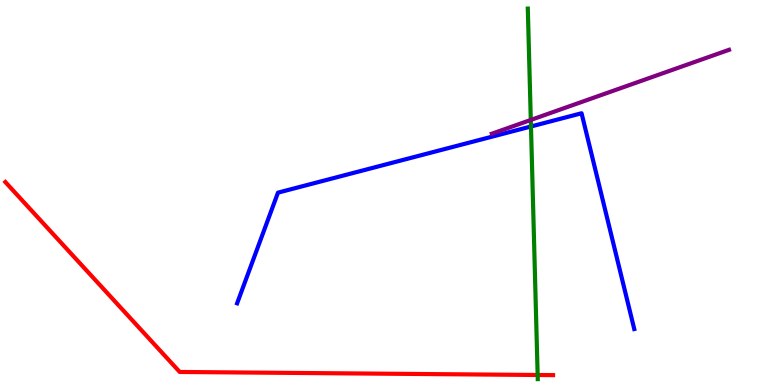[{'lines': ['blue', 'red'], 'intersections': []}, {'lines': ['green', 'red'], 'intersections': [{'x': 6.94, 'y': 0.26}]}, {'lines': ['purple', 'red'], 'intersections': []}, {'lines': ['blue', 'green'], 'intersections': [{'x': 6.85, 'y': 6.71}]}, {'lines': ['blue', 'purple'], 'intersections': []}, {'lines': ['green', 'purple'], 'intersections': [{'x': 6.85, 'y': 6.88}]}]